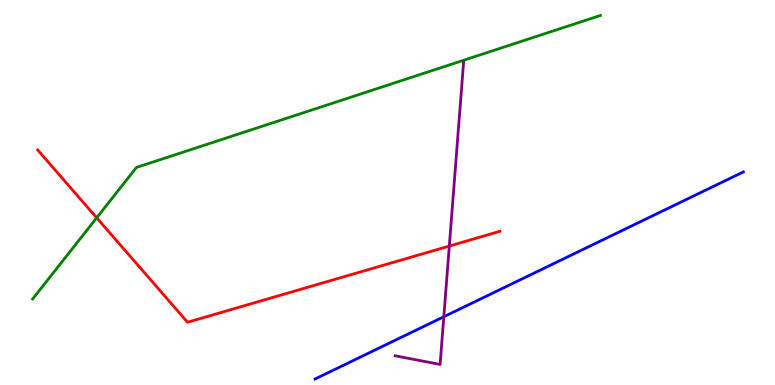[{'lines': ['blue', 'red'], 'intersections': []}, {'lines': ['green', 'red'], 'intersections': [{'x': 1.25, 'y': 4.34}]}, {'lines': ['purple', 'red'], 'intersections': [{'x': 5.8, 'y': 3.61}]}, {'lines': ['blue', 'green'], 'intersections': []}, {'lines': ['blue', 'purple'], 'intersections': [{'x': 5.73, 'y': 1.77}]}, {'lines': ['green', 'purple'], 'intersections': []}]